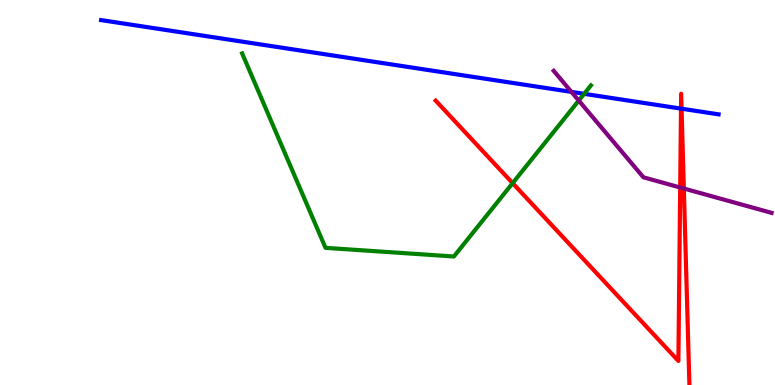[{'lines': ['blue', 'red'], 'intersections': [{'x': 8.79, 'y': 7.18}, {'x': 8.79, 'y': 7.18}]}, {'lines': ['green', 'red'], 'intersections': [{'x': 6.61, 'y': 5.24}]}, {'lines': ['purple', 'red'], 'intersections': [{'x': 8.78, 'y': 5.13}, {'x': 8.82, 'y': 5.1}]}, {'lines': ['blue', 'green'], 'intersections': [{'x': 7.54, 'y': 7.56}]}, {'lines': ['blue', 'purple'], 'intersections': [{'x': 7.37, 'y': 7.61}]}, {'lines': ['green', 'purple'], 'intersections': [{'x': 7.47, 'y': 7.39}]}]